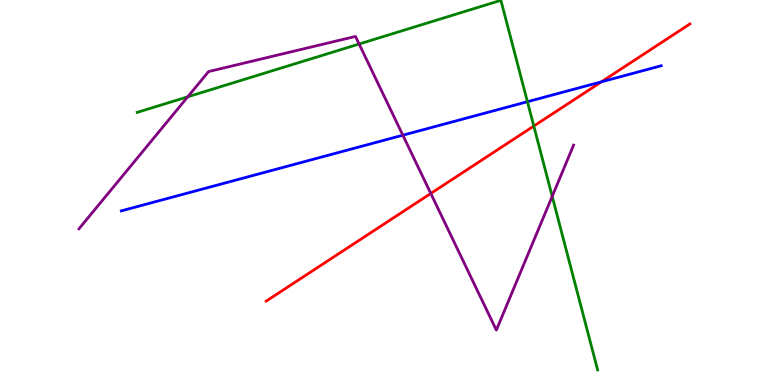[{'lines': ['blue', 'red'], 'intersections': [{'x': 7.76, 'y': 7.87}]}, {'lines': ['green', 'red'], 'intersections': [{'x': 6.89, 'y': 6.73}]}, {'lines': ['purple', 'red'], 'intersections': [{'x': 5.56, 'y': 4.98}]}, {'lines': ['blue', 'green'], 'intersections': [{'x': 6.81, 'y': 7.36}]}, {'lines': ['blue', 'purple'], 'intersections': [{'x': 5.2, 'y': 6.49}]}, {'lines': ['green', 'purple'], 'intersections': [{'x': 2.42, 'y': 7.49}, {'x': 4.63, 'y': 8.86}, {'x': 7.13, 'y': 4.9}]}]